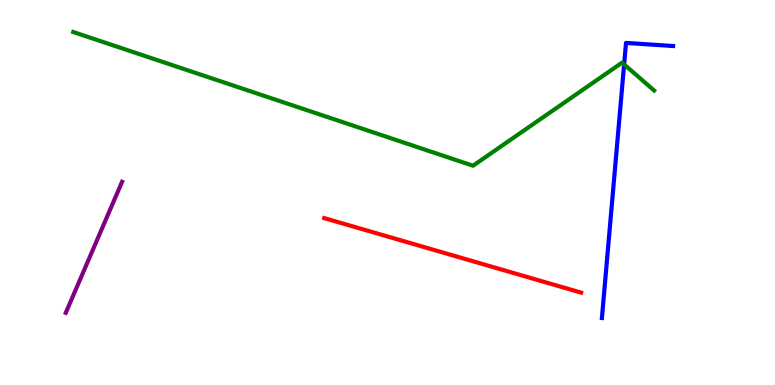[{'lines': ['blue', 'red'], 'intersections': []}, {'lines': ['green', 'red'], 'intersections': []}, {'lines': ['purple', 'red'], 'intersections': []}, {'lines': ['blue', 'green'], 'intersections': [{'x': 8.05, 'y': 8.33}]}, {'lines': ['blue', 'purple'], 'intersections': []}, {'lines': ['green', 'purple'], 'intersections': []}]